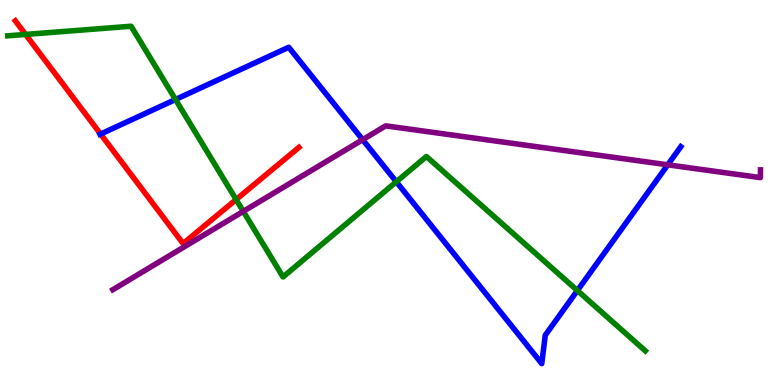[{'lines': ['blue', 'red'], 'intersections': [{'x': 1.3, 'y': 6.52}]}, {'lines': ['green', 'red'], 'intersections': [{'x': 0.33, 'y': 9.11}, {'x': 3.05, 'y': 4.82}]}, {'lines': ['purple', 'red'], 'intersections': []}, {'lines': ['blue', 'green'], 'intersections': [{'x': 2.26, 'y': 7.42}, {'x': 5.11, 'y': 5.28}, {'x': 7.45, 'y': 2.45}]}, {'lines': ['blue', 'purple'], 'intersections': [{'x': 4.68, 'y': 6.37}, {'x': 8.62, 'y': 5.72}]}, {'lines': ['green', 'purple'], 'intersections': [{'x': 3.14, 'y': 4.51}]}]